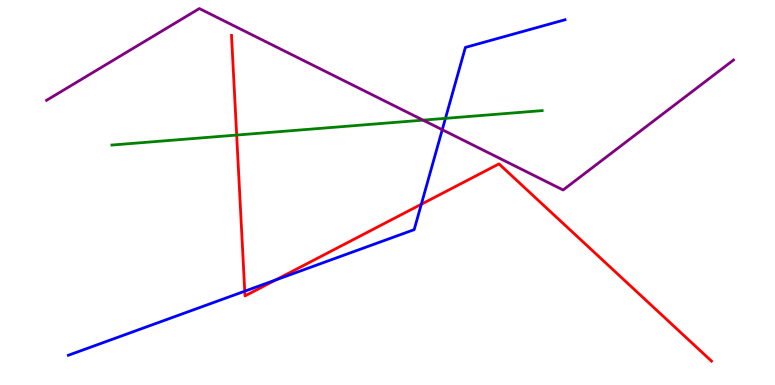[{'lines': ['blue', 'red'], 'intersections': [{'x': 3.16, 'y': 2.44}, {'x': 3.56, 'y': 2.73}, {'x': 5.44, 'y': 4.69}]}, {'lines': ['green', 'red'], 'intersections': [{'x': 3.05, 'y': 6.49}]}, {'lines': ['purple', 'red'], 'intersections': []}, {'lines': ['blue', 'green'], 'intersections': [{'x': 5.75, 'y': 6.93}]}, {'lines': ['blue', 'purple'], 'intersections': [{'x': 5.71, 'y': 6.63}]}, {'lines': ['green', 'purple'], 'intersections': [{'x': 5.46, 'y': 6.88}]}]